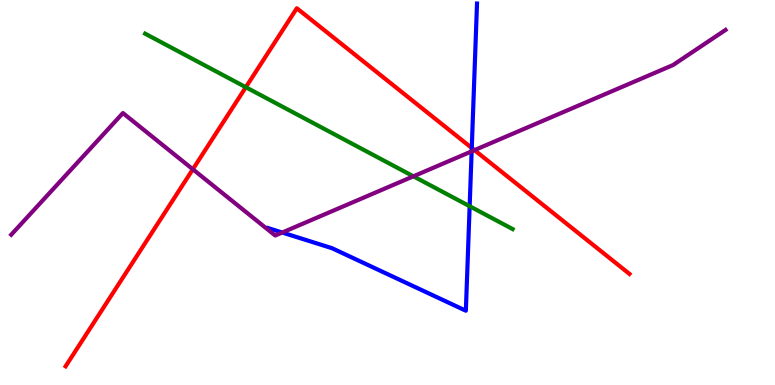[{'lines': ['blue', 'red'], 'intersections': [{'x': 6.09, 'y': 6.16}]}, {'lines': ['green', 'red'], 'intersections': [{'x': 3.17, 'y': 7.73}]}, {'lines': ['purple', 'red'], 'intersections': [{'x': 2.49, 'y': 5.6}, {'x': 6.12, 'y': 6.1}]}, {'lines': ['blue', 'green'], 'intersections': [{'x': 6.06, 'y': 4.64}]}, {'lines': ['blue', 'purple'], 'intersections': [{'x': 3.64, 'y': 3.96}, {'x': 6.09, 'y': 6.07}]}, {'lines': ['green', 'purple'], 'intersections': [{'x': 5.33, 'y': 5.42}]}]